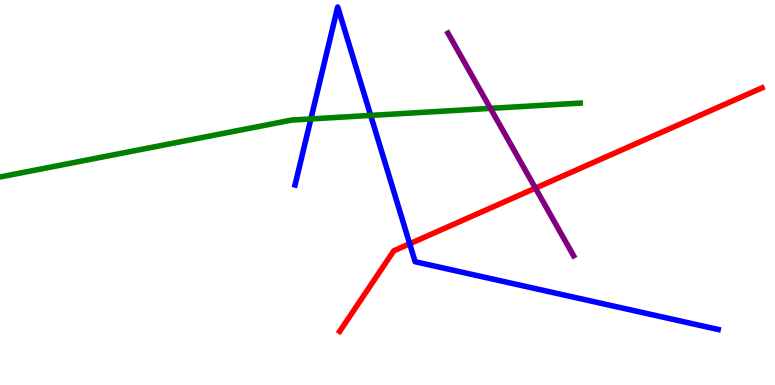[{'lines': ['blue', 'red'], 'intersections': [{'x': 5.29, 'y': 3.67}]}, {'lines': ['green', 'red'], 'intersections': []}, {'lines': ['purple', 'red'], 'intersections': [{'x': 6.91, 'y': 5.11}]}, {'lines': ['blue', 'green'], 'intersections': [{'x': 4.01, 'y': 6.91}, {'x': 4.78, 'y': 7.0}]}, {'lines': ['blue', 'purple'], 'intersections': []}, {'lines': ['green', 'purple'], 'intersections': [{'x': 6.33, 'y': 7.19}]}]